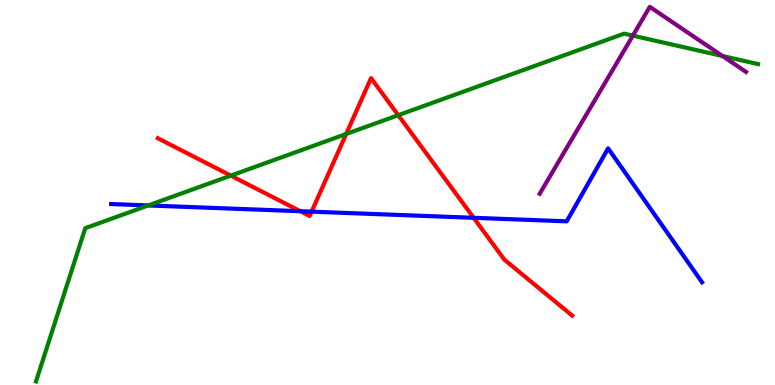[{'lines': ['blue', 'red'], 'intersections': [{'x': 3.88, 'y': 4.51}, {'x': 4.02, 'y': 4.5}, {'x': 6.11, 'y': 4.34}]}, {'lines': ['green', 'red'], 'intersections': [{'x': 2.98, 'y': 5.44}, {'x': 4.47, 'y': 6.52}, {'x': 5.14, 'y': 7.01}]}, {'lines': ['purple', 'red'], 'intersections': []}, {'lines': ['blue', 'green'], 'intersections': [{'x': 1.91, 'y': 4.66}]}, {'lines': ['blue', 'purple'], 'intersections': []}, {'lines': ['green', 'purple'], 'intersections': [{'x': 8.17, 'y': 9.07}, {'x': 9.32, 'y': 8.55}]}]